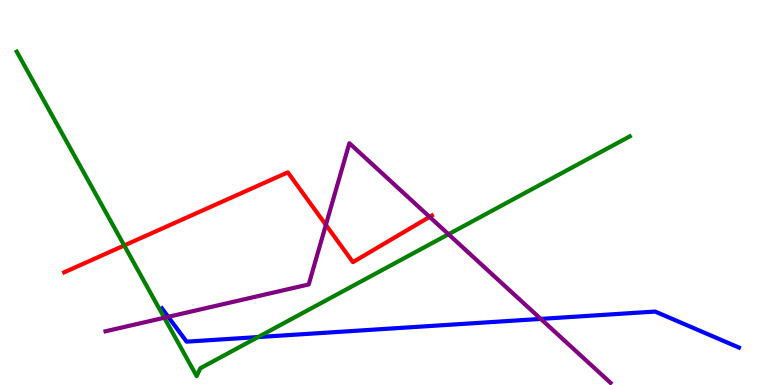[{'lines': ['blue', 'red'], 'intersections': []}, {'lines': ['green', 'red'], 'intersections': [{'x': 1.6, 'y': 3.62}]}, {'lines': ['purple', 'red'], 'intersections': [{'x': 4.2, 'y': 4.16}, {'x': 5.54, 'y': 4.37}]}, {'lines': ['blue', 'green'], 'intersections': [{'x': 3.33, 'y': 1.25}]}, {'lines': ['blue', 'purple'], 'intersections': [{'x': 2.17, 'y': 1.77}, {'x': 6.98, 'y': 1.72}]}, {'lines': ['green', 'purple'], 'intersections': [{'x': 2.12, 'y': 1.75}, {'x': 5.79, 'y': 3.92}]}]